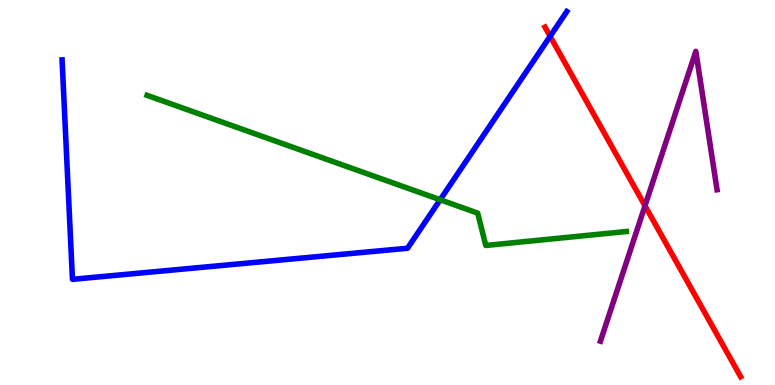[{'lines': ['blue', 'red'], 'intersections': [{'x': 7.1, 'y': 9.06}]}, {'lines': ['green', 'red'], 'intersections': []}, {'lines': ['purple', 'red'], 'intersections': [{'x': 8.32, 'y': 4.65}]}, {'lines': ['blue', 'green'], 'intersections': [{'x': 5.68, 'y': 4.81}]}, {'lines': ['blue', 'purple'], 'intersections': []}, {'lines': ['green', 'purple'], 'intersections': []}]